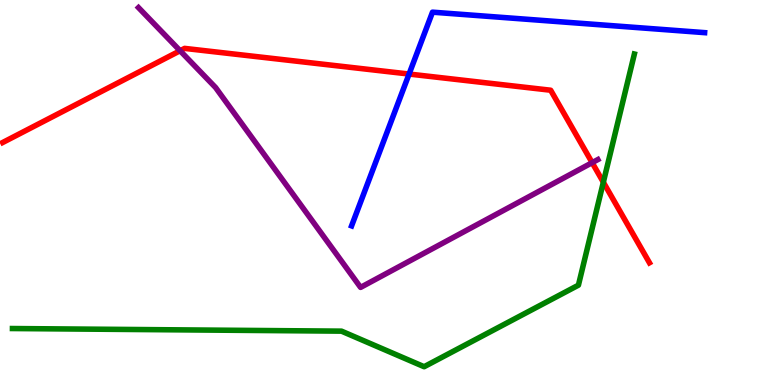[{'lines': ['blue', 'red'], 'intersections': [{'x': 5.28, 'y': 8.08}]}, {'lines': ['green', 'red'], 'intersections': [{'x': 7.79, 'y': 5.27}]}, {'lines': ['purple', 'red'], 'intersections': [{'x': 2.32, 'y': 8.68}, {'x': 7.64, 'y': 5.77}]}, {'lines': ['blue', 'green'], 'intersections': []}, {'lines': ['blue', 'purple'], 'intersections': []}, {'lines': ['green', 'purple'], 'intersections': []}]